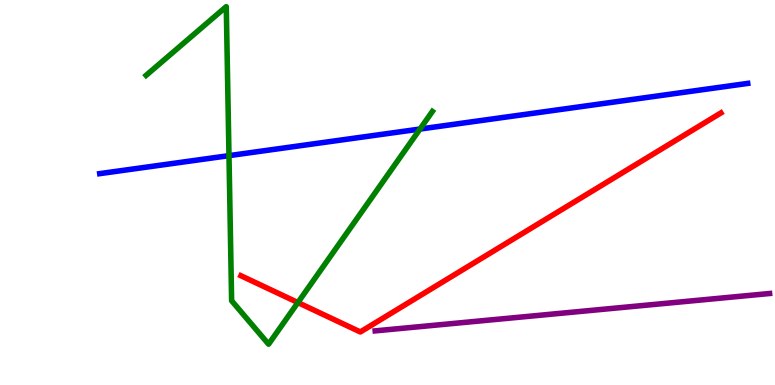[{'lines': ['blue', 'red'], 'intersections': []}, {'lines': ['green', 'red'], 'intersections': [{'x': 3.84, 'y': 2.14}]}, {'lines': ['purple', 'red'], 'intersections': []}, {'lines': ['blue', 'green'], 'intersections': [{'x': 2.95, 'y': 5.96}, {'x': 5.42, 'y': 6.65}]}, {'lines': ['blue', 'purple'], 'intersections': []}, {'lines': ['green', 'purple'], 'intersections': []}]